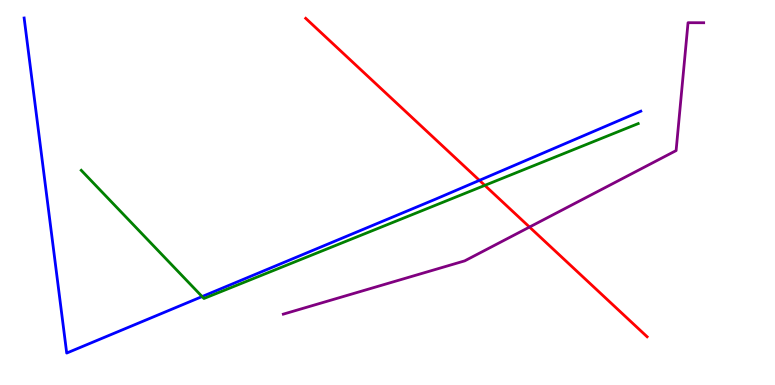[{'lines': ['blue', 'red'], 'intersections': [{'x': 6.19, 'y': 5.32}]}, {'lines': ['green', 'red'], 'intersections': [{'x': 6.26, 'y': 5.19}]}, {'lines': ['purple', 'red'], 'intersections': [{'x': 6.83, 'y': 4.1}]}, {'lines': ['blue', 'green'], 'intersections': [{'x': 2.61, 'y': 2.3}]}, {'lines': ['blue', 'purple'], 'intersections': []}, {'lines': ['green', 'purple'], 'intersections': []}]